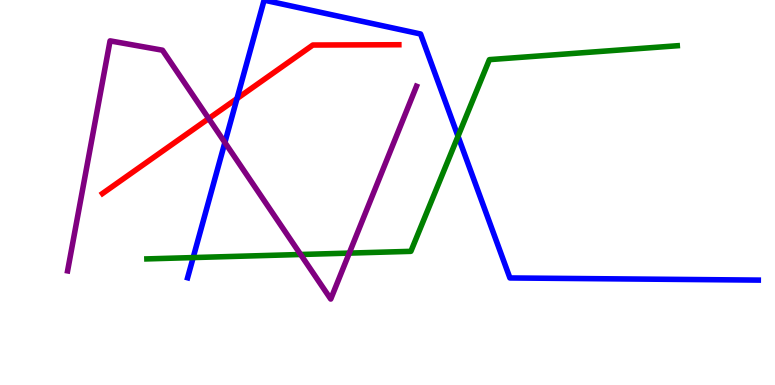[{'lines': ['blue', 'red'], 'intersections': [{'x': 3.06, 'y': 7.44}]}, {'lines': ['green', 'red'], 'intersections': []}, {'lines': ['purple', 'red'], 'intersections': [{'x': 2.69, 'y': 6.92}]}, {'lines': ['blue', 'green'], 'intersections': [{'x': 2.49, 'y': 3.31}, {'x': 5.91, 'y': 6.46}]}, {'lines': ['blue', 'purple'], 'intersections': [{'x': 2.9, 'y': 6.3}]}, {'lines': ['green', 'purple'], 'intersections': [{'x': 3.88, 'y': 3.39}, {'x': 4.51, 'y': 3.43}]}]